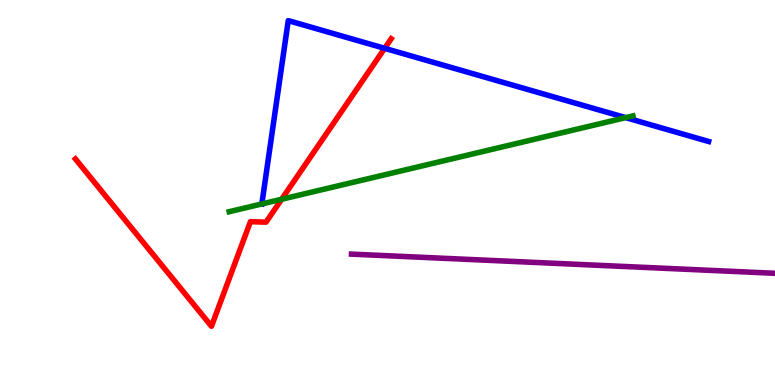[{'lines': ['blue', 'red'], 'intersections': [{'x': 4.96, 'y': 8.74}]}, {'lines': ['green', 'red'], 'intersections': [{'x': 3.63, 'y': 4.82}]}, {'lines': ['purple', 'red'], 'intersections': []}, {'lines': ['blue', 'green'], 'intersections': [{'x': 3.38, 'y': 4.7}, {'x': 8.07, 'y': 6.94}]}, {'lines': ['blue', 'purple'], 'intersections': []}, {'lines': ['green', 'purple'], 'intersections': []}]